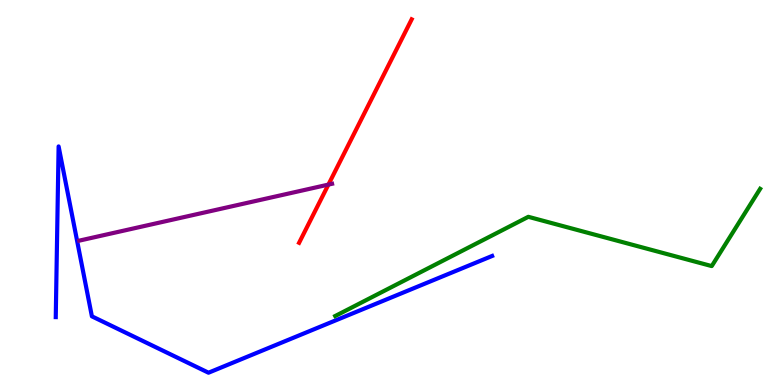[{'lines': ['blue', 'red'], 'intersections': []}, {'lines': ['green', 'red'], 'intersections': []}, {'lines': ['purple', 'red'], 'intersections': [{'x': 4.24, 'y': 5.21}]}, {'lines': ['blue', 'green'], 'intersections': []}, {'lines': ['blue', 'purple'], 'intersections': []}, {'lines': ['green', 'purple'], 'intersections': []}]